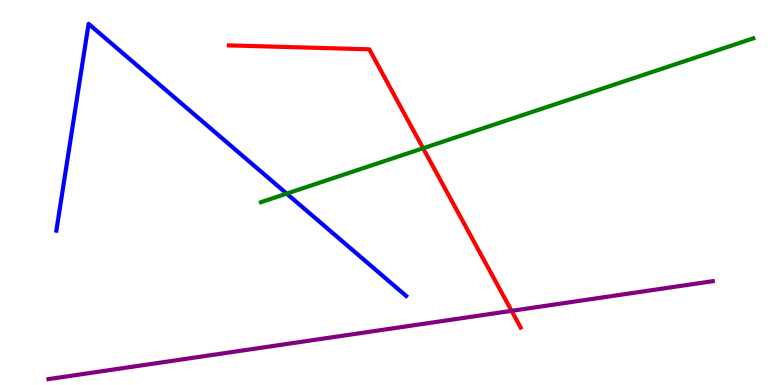[{'lines': ['blue', 'red'], 'intersections': []}, {'lines': ['green', 'red'], 'intersections': [{'x': 5.46, 'y': 6.15}]}, {'lines': ['purple', 'red'], 'intersections': [{'x': 6.6, 'y': 1.93}]}, {'lines': ['blue', 'green'], 'intersections': [{'x': 3.7, 'y': 4.97}]}, {'lines': ['blue', 'purple'], 'intersections': []}, {'lines': ['green', 'purple'], 'intersections': []}]